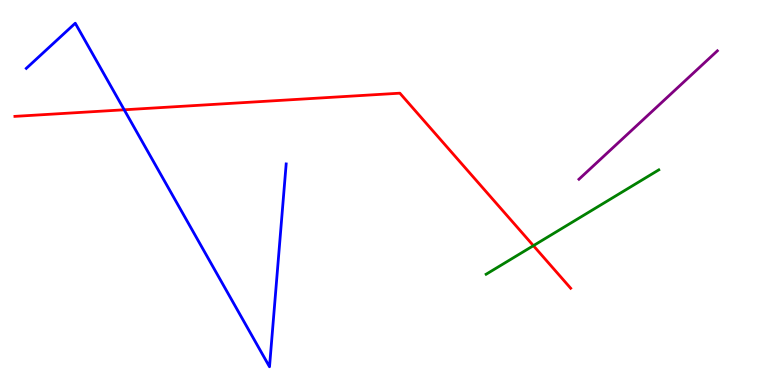[{'lines': ['blue', 'red'], 'intersections': [{'x': 1.6, 'y': 7.15}]}, {'lines': ['green', 'red'], 'intersections': [{'x': 6.88, 'y': 3.62}]}, {'lines': ['purple', 'red'], 'intersections': []}, {'lines': ['blue', 'green'], 'intersections': []}, {'lines': ['blue', 'purple'], 'intersections': []}, {'lines': ['green', 'purple'], 'intersections': []}]